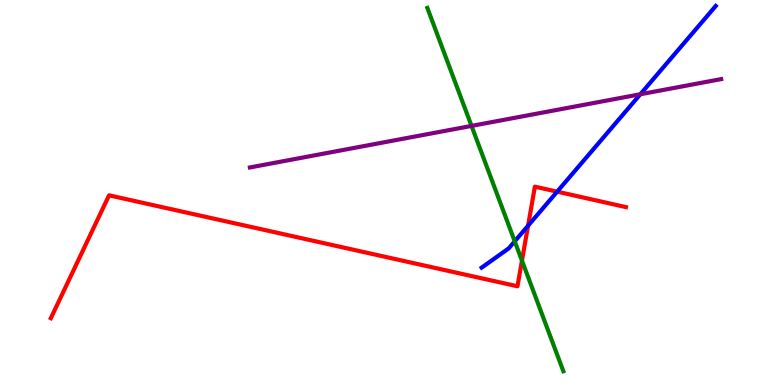[{'lines': ['blue', 'red'], 'intersections': [{'x': 6.81, 'y': 4.14}, {'x': 7.19, 'y': 5.02}]}, {'lines': ['green', 'red'], 'intersections': [{'x': 6.73, 'y': 3.23}]}, {'lines': ['purple', 'red'], 'intersections': []}, {'lines': ['blue', 'green'], 'intersections': [{'x': 6.64, 'y': 3.73}]}, {'lines': ['blue', 'purple'], 'intersections': [{'x': 8.26, 'y': 7.55}]}, {'lines': ['green', 'purple'], 'intersections': [{'x': 6.08, 'y': 6.73}]}]